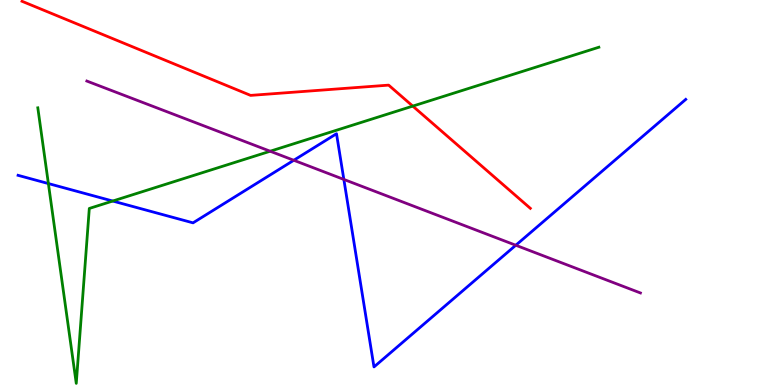[{'lines': ['blue', 'red'], 'intersections': []}, {'lines': ['green', 'red'], 'intersections': [{'x': 5.33, 'y': 7.24}]}, {'lines': ['purple', 'red'], 'intersections': []}, {'lines': ['blue', 'green'], 'intersections': [{'x': 0.624, 'y': 5.23}, {'x': 1.45, 'y': 4.78}]}, {'lines': ['blue', 'purple'], 'intersections': [{'x': 3.79, 'y': 5.84}, {'x': 4.44, 'y': 5.34}, {'x': 6.66, 'y': 3.63}]}, {'lines': ['green', 'purple'], 'intersections': [{'x': 3.49, 'y': 6.07}]}]